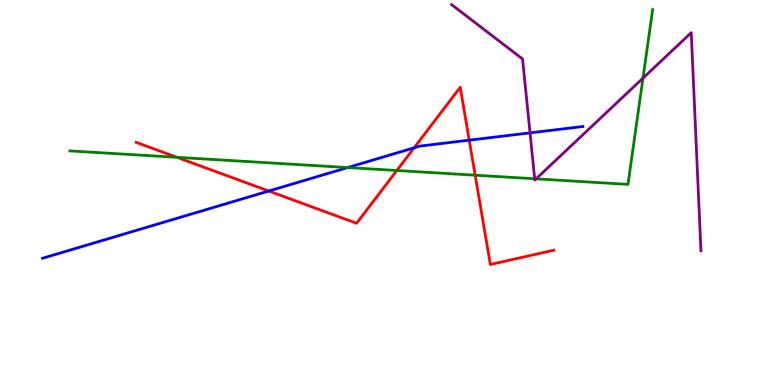[{'lines': ['blue', 'red'], 'intersections': [{'x': 3.47, 'y': 5.04}, {'x': 5.34, 'y': 6.16}, {'x': 6.05, 'y': 6.36}]}, {'lines': ['green', 'red'], 'intersections': [{'x': 2.28, 'y': 5.91}, {'x': 5.12, 'y': 5.57}, {'x': 6.13, 'y': 5.45}]}, {'lines': ['purple', 'red'], 'intersections': []}, {'lines': ['blue', 'green'], 'intersections': [{'x': 4.49, 'y': 5.65}]}, {'lines': ['blue', 'purple'], 'intersections': [{'x': 6.84, 'y': 6.55}]}, {'lines': ['green', 'purple'], 'intersections': [{'x': 6.9, 'y': 5.36}, {'x': 6.92, 'y': 5.35}, {'x': 8.3, 'y': 7.97}]}]